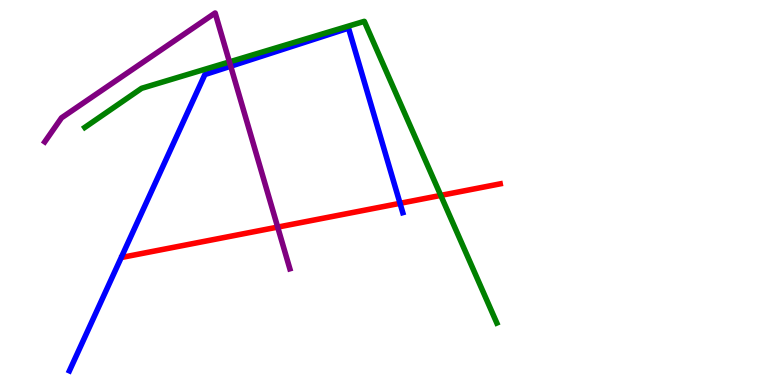[{'lines': ['blue', 'red'], 'intersections': [{'x': 5.16, 'y': 4.72}]}, {'lines': ['green', 'red'], 'intersections': [{'x': 5.69, 'y': 4.92}]}, {'lines': ['purple', 'red'], 'intersections': [{'x': 3.58, 'y': 4.1}]}, {'lines': ['blue', 'green'], 'intersections': []}, {'lines': ['blue', 'purple'], 'intersections': [{'x': 2.98, 'y': 8.28}]}, {'lines': ['green', 'purple'], 'intersections': [{'x': 2.96, 'y': 8.39}]}]